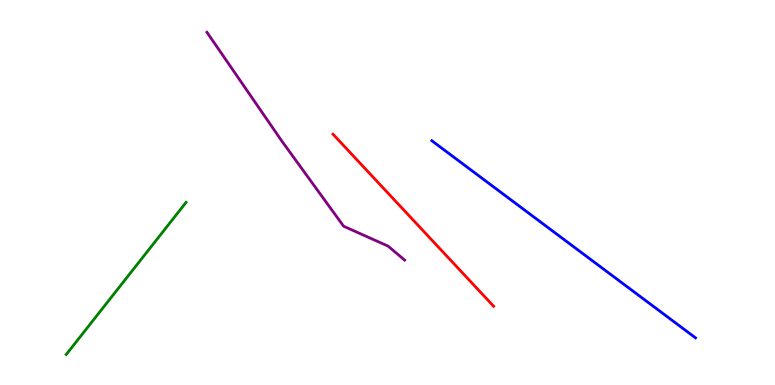[{'lines': ['blue', 'red'], 'intersections': []}, {'lines': ['green', 'red'], 'intersections': []}, {'lines': ['purple', 'red'], 'intersections': []}, {'lines': ['blue', 'green'], 'intersections': []}, {'lines': ['blue', 'purple'], 'intersections': []}, {'lines': ['green', 'purple'], 'intersections': []}]